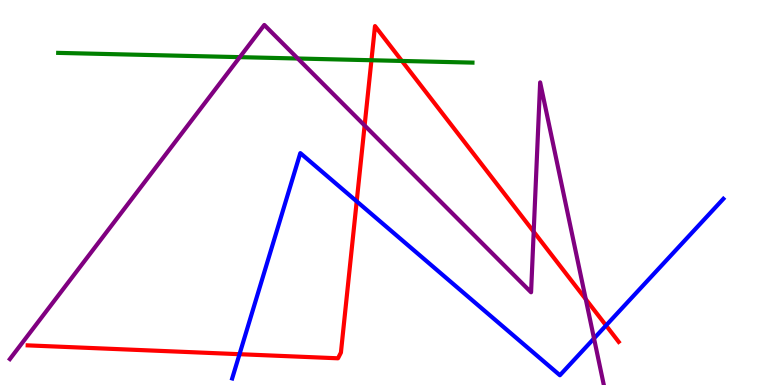[{'lines': ['blue', 'red'], 'intersections': [{'x': 3.09, 'y': 0.8}, {'x': 4.6, 'y': 4.77}, {'x': 7.82, 'y': 1.55}]}, {'lines': ['green', 'red'], 'intersections': [{'x': 4.79, 'y': 8.44}, {'x': 5.19, 'y': 8.42}]}, {'lines': ['purple', 'red'], 'intersections': [{'x': 4.7, 'y': 6.74}, {'x': 6.89, 'y': 3.98}, {'x': 7.56, 'y': 2.23}]}, {'lines': ['blue', 'green'], 'intersections': []}, {'lines': ['blue', 'purple'], 'intersections': [{'x': 7.66, 'y': 1.21}]}, {'lines': ['green', 'purple'], 'intersections': [{'x': 3.09, 'y': 8.52}, {'x': 3.84, 'y': 8.48}]}]